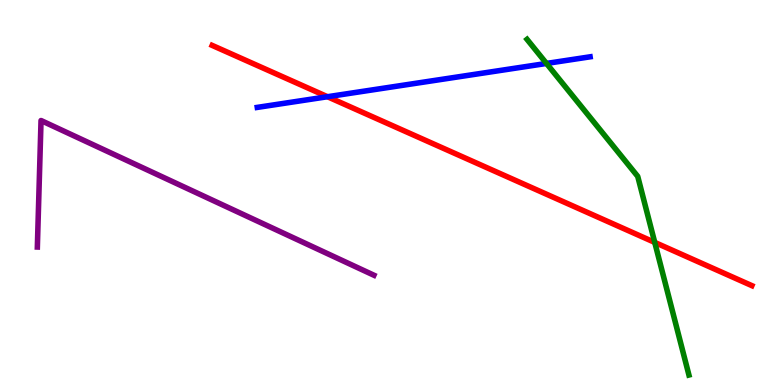[{'lines': ['blue', 'red'], 'intersections': [{'x': 4.23, 'y': 7.49}]}, {'lines': ['green', 'red'], 'intersections': [{'x': 8.45, 'y': 3.7}]}, {'lines': ['purple', 'red'], 'intersections': []}, {'lines': ['blue', 'green'], 'intersections': [{'x': 7.05, 'y': 8.35}]}, {'lines': ['blue', 'purple'], 'intersections': []}, {'lines': ['green', 'purple'], 'intersections': []}]